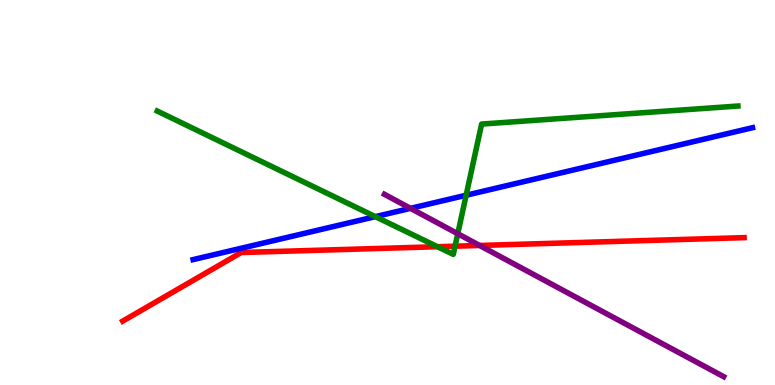[{'lines': ['blue', 'red'], 'intersections': []}, {'lines': ['green', 'red'], 'intersections': [{'x': 5.64, 'y': 3.59}, {'x': 5.87, 'y': 3.61}]}, {'lines': ['purple', 'red'], 'intersections': [{'x': 6.19, 'y': 3.62}]}, {'lines': ['blue', 'green'], 'intersections': [{'x': 4.84, 'y': 4.37}, {'x': 6.01, 'y': 4.93}]}, {'lines': ['blue', 'purple'], 'intersections': [{'x': 5.3, 'y': 4.59}]}, {'lines': ['green', 'purple'], 'intersections': [{'x': 5.91, 'y': 3.93}]}]